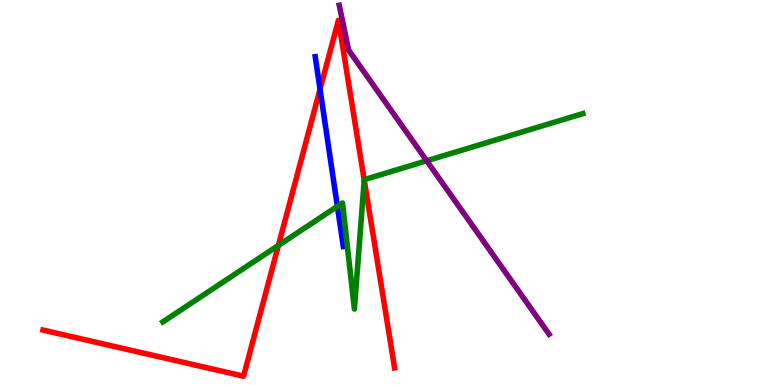[{'lines': ['blue', 'red'], 'intersections': [{'x': 4.13, 'y': 7.68}]}, {'lines': ['green', 'red'], 'intersections': [{'x': 3.59, 'y': 3.63}, {'x': 4.7, 'y': 5.33}]}, {'lines': ['purple', 'red'], 'intersections': []}, {'lines': ['blue', 'green'], 'intersections': [{'x': 4.35, 'y': 4.64}]}, {'lines': ['blue', 'purple'], 'intersections': []}, {'lines': ['green', 'purple'], 'intersections': [{'x': 5.51, 'y': 5.82}]}]